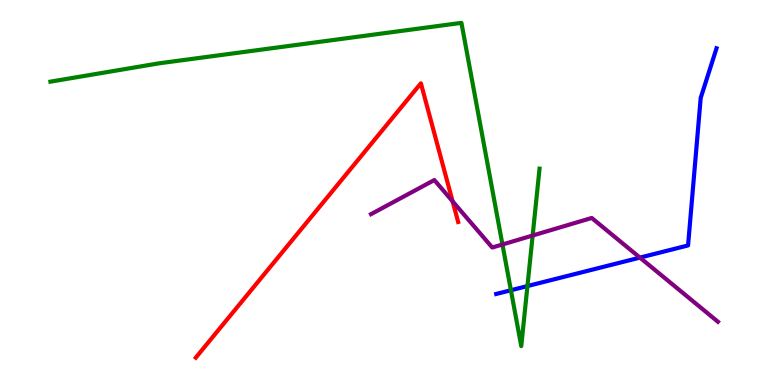[{'lines': ['blue', 'red'], 'intersections': []}, {'lines': ['green', 'red'], 'intersections': []}, {'lines': ['purple', 'red'], 'intersections': [{'x': 5.84, 'y': 4.77}]}, {'lines': ['blue', 'green'], 'intersections': [{'x': 6.59, 'y': 2.46}, {'x': 6.81, 'y': 2.57}]}, {'lines': ['blue', 'purple'], 'intersections': [{'x': 8.26, 'y': 3.31}]}, {'lines': ['green', 'purple'], 'intersections': [{'x': 6.48, 'y': 3.65}, {'x': 6.87, 'y': 3.88}]}]